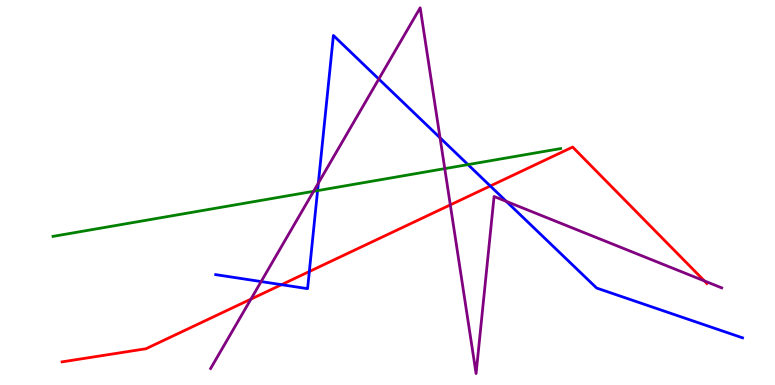[{'lines': ['blue', 'red'], 'intersections': [{'x': 3.63, 'y': 2.61}, {'x': 3.99, 'y': 2.95}, {'x': 6.33, 'y': 5.17}]}, {'lines': ['green', 'red'], 'intersections': []}, {'lines': ['purple', 'red'], 'intersections': [{'x': 3.24, 'y': 2.23}, {'x': 5.81, 'y': 4.68}, {'x': 9.09, 'y': 2.7}]}, {'lines': ['blue', 'green'], 'intersections': [{'x': 4.1, 'y': 5.05}, {'x': 6.04, 'y': 5.72}]}, {'lines': ['blue', 'purple'], 'intersections': [{'x': 3.37, 'y': 2.69}, {'x': 4.11, 'y': 5.24}, {'x': 4.89, 'y': 7.95}, {'x': 5.68, 'y': 6.42}, {'x': 6.53, 'y': 4.77}]}, {'lines': ['green', 'purple'], 'intersections': [{'x': 4.05, 'y': 5.03}, {'x': 5.74, 'y': 5.62}]}]